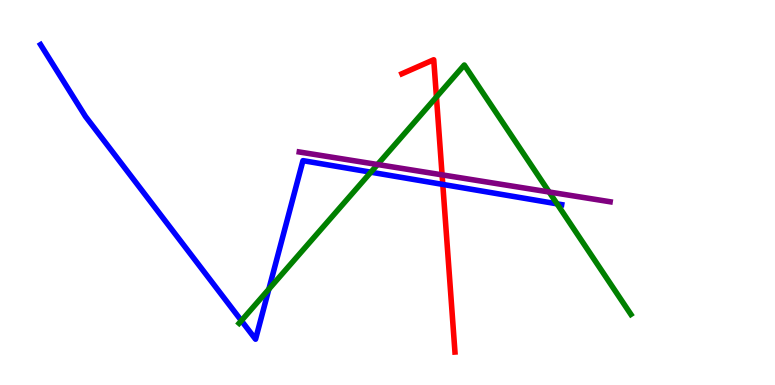[{'lines': ['blue', 'red'], 'intersections': [{'x': 5.71, 'y': 5.21}]}, {'lines': ['green', 'red'], 'intersections': [{'x': 5.63, 'y': 7.48}]}, {'lines': ['purple', 'red'], 'intersections': [{'x': 5.7, 'y': 5.46}]}, {'lines': ['blue', 'green'], 'intersections': [{'x': 3.11, 'y': 1.67}, {'x': 3.47, 'y': 2.49}, {'x': 4.79, 'y': 5.53}, {'x': 7.19, 'y': 4.71}]}, {'lines': ['blue', 'purple'], 'intersections': []}, {'lines': ['green', 'purple'], 'intersections': [{'x': 4.87, 'y': 5.73}, {'x': 7.09, 'y': 5.01}]}]